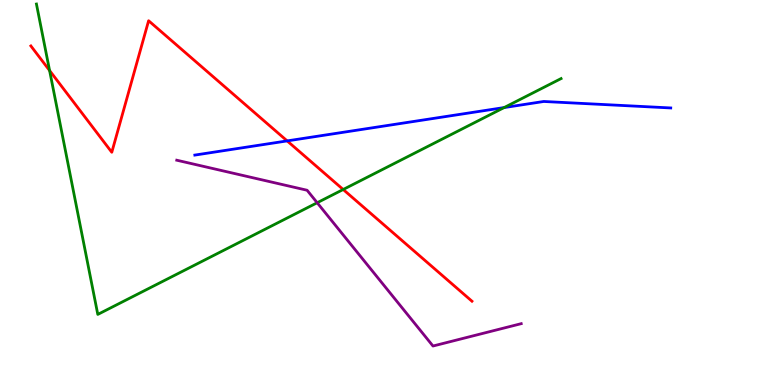[{'lines': ['blue', 'red'], 'intersections': [{'x': 3.71, 'y': 6.34}]}, {'lines': ['green', 'red'], 'intersections': [{'x': 0.64, 'y': 8.17}, {'x': 4.43, 'y': 5.08}]}, {'lines': ['purple', 'red'], 'intersections': []}, {'lines': ['blue', 'green'], 'intersections': [{'x': 6.5, 'y': 7.21}]}, {'lines': ['blue', 'purple'], 'intersections': []}, {'lines': ['green', 'purple'], 'intersections': [{'x': 4.09, 'y': 4.73}]}]